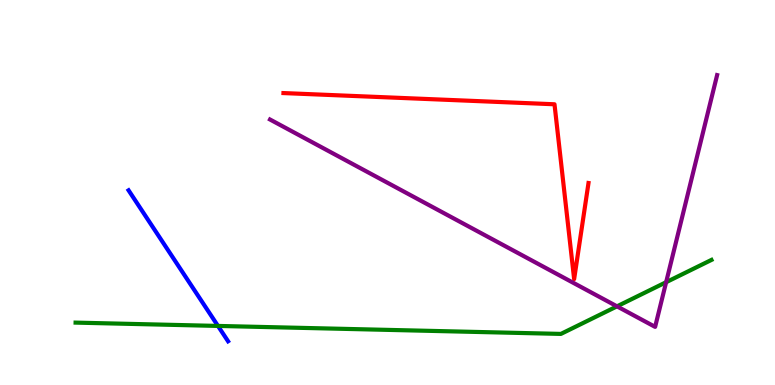[{'lines': ['blue', 'red'], 'intersections': []}, {'lines': ['green', 'red'], 'intersections': []}, {'lines': ['purple', 'red'], 'intersections': []}, {'lines': ['blue', 'green'], 'intersections': [{'x': 2.81, 'y': 1.53}]}, {'lines': ['blue', 'purple'], 'intersections': []}, {'lines': ['green', 'purple'], 'intersections': [{'x': 7.96, 'y': 2.04}, {'x': 8.6, 'y': 2.67}]}]